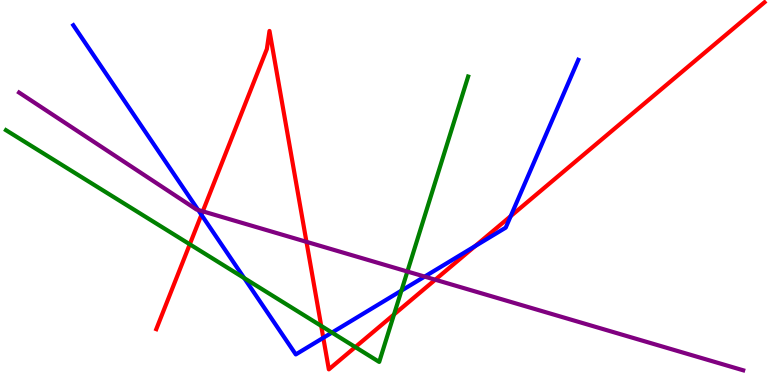[{'lines': ['blue', 'red'], 'intersections': [{'x': 2.6, 'y': 4.42}, {'x': 4.17, 'y': 1.23}, {'x': 6.13, 'y': 3.61}, {'x': 6.59, 'y': 4.39}]}, {'lines': ['green', 'red'], 'intersections': [{'x': 2.45, 'y': 3.65}, {'x': 4.14, 'y': 1.53}, {'x': 4.58, 'y': 0.985}, {'x': 5.08, 'y': 1.83}]}, {'lines': ['purple', 'red'], 'intersections': [{'x': 2.62, 'y': 4.51}, {'x': 3.95, 'y': 3.72}, {'x': 5.62, 'y': 2.73}]}, {'lines': ['blue', 'green'], 'intersections': [{'x': 3.15, 'y': 2.78}, {'x': 4.28, 'y': 1.36}, {'x': 5.18, 'y': 2.45}]}, {'lines': ['blue', 'purple'], 'intersections': [{'x': 2.56, 'y': 4.55}, {'x': 5.48, 'y': 2.82}]}, {'lines': ['green', 'purple'], 'intersections': [{'x': 5.26, 'y': 2.95}]}]